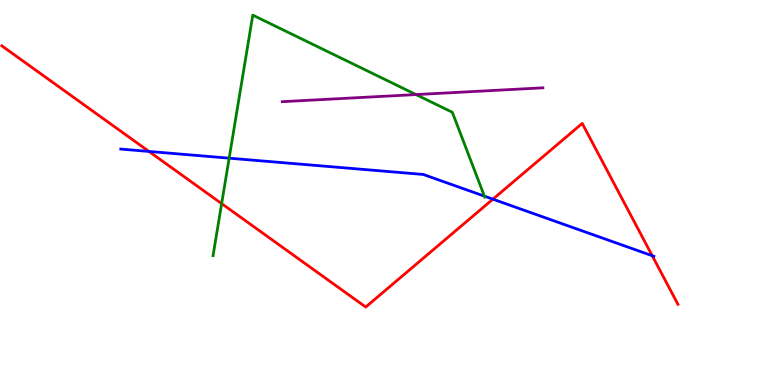[{'lines': ['blue', 'red'], 'intersections': [{'x': 1.92, 'y': 6.07}, {'x': 6.36, 'y': 4.83}, {'x': 8.42, 'y': 3.36}]}, {'lines': ['green', 'red'], 'intersections': [{'x': 2.86, 'y': 4.71}]}, {'lines': ['purple', 'red'], 'intersections': []}, {'lines': ['blue', 'green'], 'intersections': [{'x': 2.96, 'y': 5.89}, {'x': 6.25, 'y': 4.91}]}, {'lines': ['blue', 'purple'], 'intersections': []}, {'lines': ['green', 'purple'], 'intersections': [{'x': 5.37, 'y': 7.54}]}]